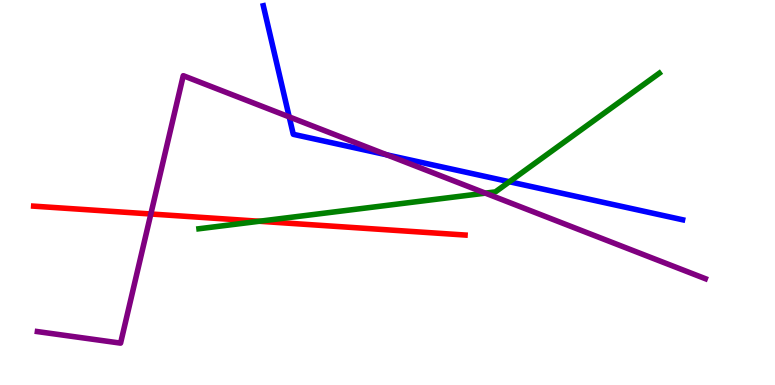[{'lines': ['blue', 'red'], 'intersections': []}, {'lines': ['green', 'red'], 'intersections': [{'x': 3.35, 'y': 4.25}]}, {'lines': ['purple', 'red'], 'intersections': [{'x': 1.95, 'y': 4.44}]}, {'lines': ['blue', 'green'], 'intersections': [{'x': 6.57, 'y': 5.28}]}, {'lines': ['blue', 'purple'], 'intersections': [{'x': 3.73, 'y': 6.96}, {'x': 4.99, 'y': 5.98}]}, {'lines': ['green', 'purple'], 'intersections': [{'x': 6.26, 'y': 4.98}]}]